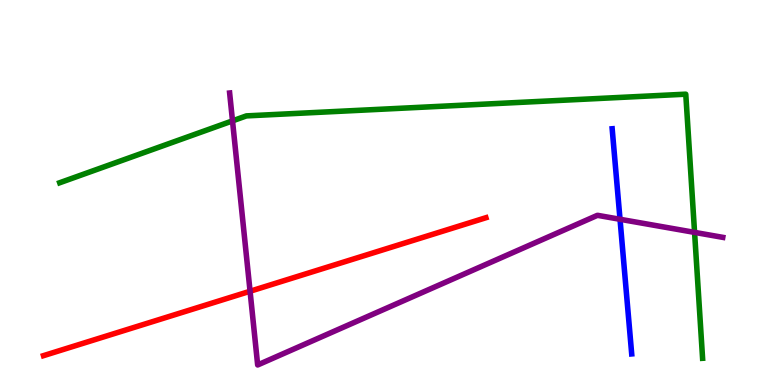[{'lines': ['blue', 'red'], 'intersections': []}, {'lines': ['green', 'red'], 'intersections': []}, {'lines': ['purple', 'red'], 'intersections': [{'x': 3.23, 'y': 2.44}]}, {'lines': ['blue', 'green'], 'intersections': []}, {'lines': ['blue', 'purple'], 'intersections': [{'x': 8.0, 'y': 4.3}]}, {'lines': ['green', 'purple'], 'intersections': [{'x': 3.0, 'y': 6.86}, {'x': 8.96, 'y': 3.96}]}]